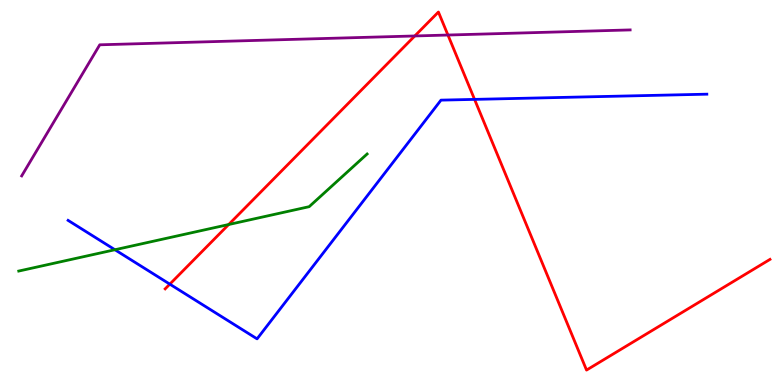[{'lines': ['blue', 'red'], 'intersections': [{'x': 2.19, 'y': 2.62}, {'x': 6.12, 'y': 7.42}]}, {'lines': ['green', 'red'], 'intersections': [{'x': 2.95, 'y': 4.17}]}, {'lines': ['purple', 'red'], 'intersections': [{'x': 5.35, 'y': 9.07}, {'x': 5.78, 'y': 9.09}]}, {'lines': ['blue', 'green'], 'intersections': [{'x': 1.48, 'y': 3.51}]}, {'lines': ['blue', 'purple'], 'intersections': []}, {'lines': ['green', 'purple'], 'intersections': []}]